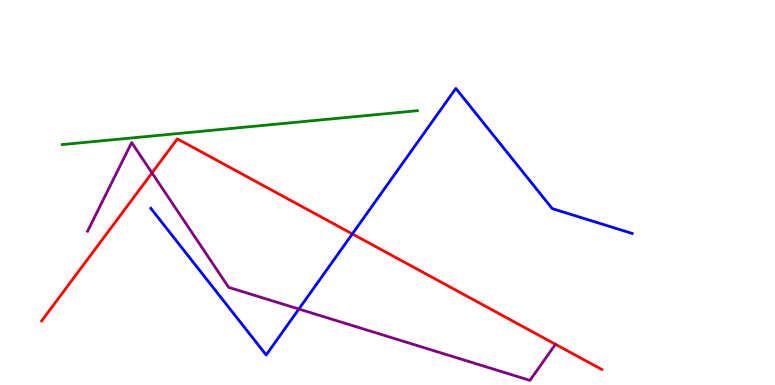[{'lines': ['blue', 'red'], 'intersections': [{'x': 4.55, 'y': 3.92}]}, {'lines': ['green', 'red'], 'intersections': []}, {'lines': ['purple', 'red'], 'intersections': [{'x': 1.96, 'y': 5.51}]}, {'lines': ['blue', 'green'], 'intersections': []}, {'lines': ['blue', 'purple'], 'intersections': [{'x': 3.86, 'y': 1.97}]}, {'lines': ['green', 'purple'], 'intersections': []}]